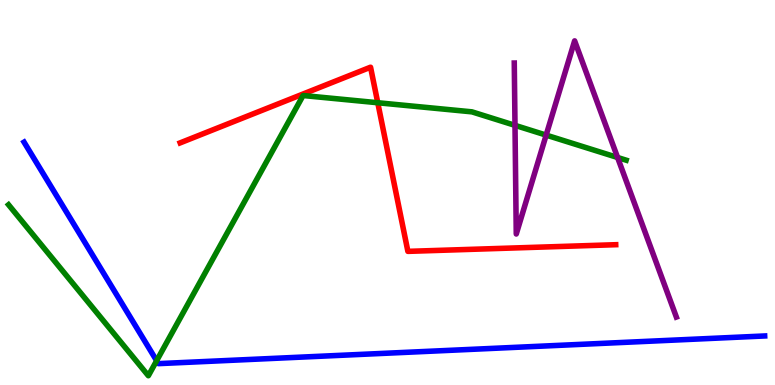[{'lines': ['blue', 'red'], 'intersections': []}, {'lines': ['green', 'red'], 'intersections': [{'x': 4.87, 'y': 7.33}]}, {'lines': ['purple', 'red'], 'intersections': []}, {'lines': ['blue', 'green'], 'intersections': [{'x': 2.02, 'y': 0.631}]}, {'lines': ['blue', 'purple'], 'intersections': []}, {'lines': ['green', 'purple'], 'intersections': [{'x': 6.65, 'y': 6.74}, {'x': 7.05, 'y': 6.49}, {'x': 7.97, 'y': 5.91}]}]